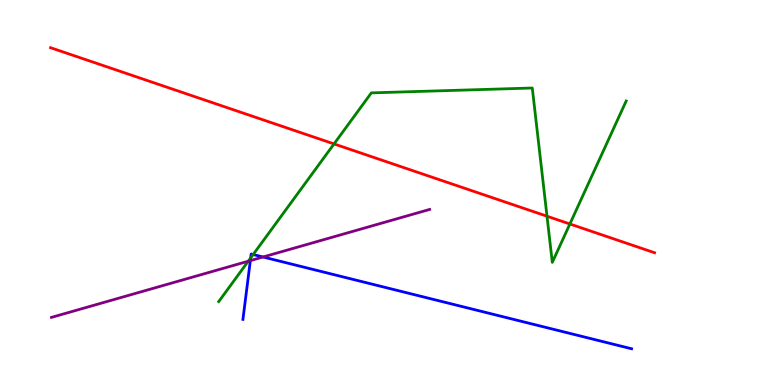[{'lines': ['blue', 'red'], 'intersections': []}, {'lines': ['green', 'red'], 'intersections': [{'x': 4.31, 'y': 6.26}, {'x': 7.06, 'y': 4.38}, {'x': 7.35, 'y': 4.18}]}, {'lines': ['purple', 'red'], 'intersections': []}, {'lines': ['blue', 'green'], 'intersections': [{'x': 3.23, 'y': 3.3}, {'x': 3.27, 'y': 3.39}]}, {'lines': ['blue', 'purple'], 'intersections': [{'x': 3.23, 'y': 3.23}, {'x': 3.39, 'y': 3.32}]}, {'lines': ['green', 'purple'], 'intersections': [{'x': 3.2, 'y': 3.22}]}]